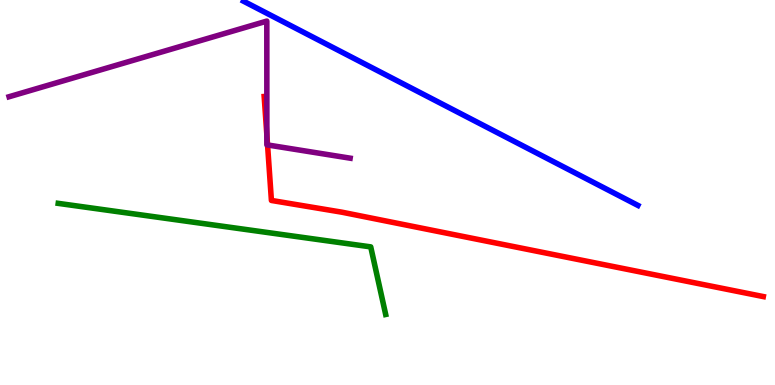[{'lines': ['blue', 'red'], 'intersections': []}, {'lines': ['green', 'red'], 'intersections': []}, {'lines': ['purple', 'red'], 'intersections': [{'x': 3.44, 'y': 6.49}, {'x': 3.45, 'y': 6.24}]}, {'lines': ['blue', 'green'], 'intersections': []}, {'lines': ['blue', 'purple'], 'intersections': []}, {'lines': ['green', 'purple'], 'intersections': []}]